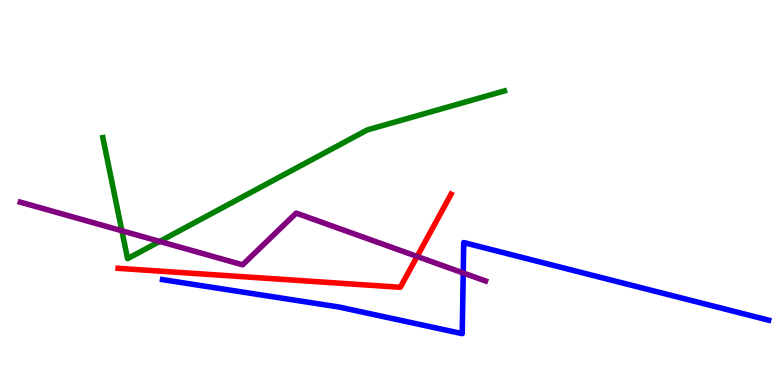[{'lines': ['blue', 'red'], 'intersections': []}, {'lines': ['green', 'red'], 'intersections': []}, {'lines': ['purple', 'red'], 'intersections': [{'x': 5.38, 'y': 3.34}]}, {'lines': ['blue', 'green'], 'intersections': []}, {'lines': ['blue', 'purple'], 'intersections': [{'x': 5.98, 'y': 2.91}]}, {'lines': ['green', 'purple'], 'intersections': [{'x': 1.57, 'y': 4.01}, {'x': 2.06, 'y': 3.73}]}]